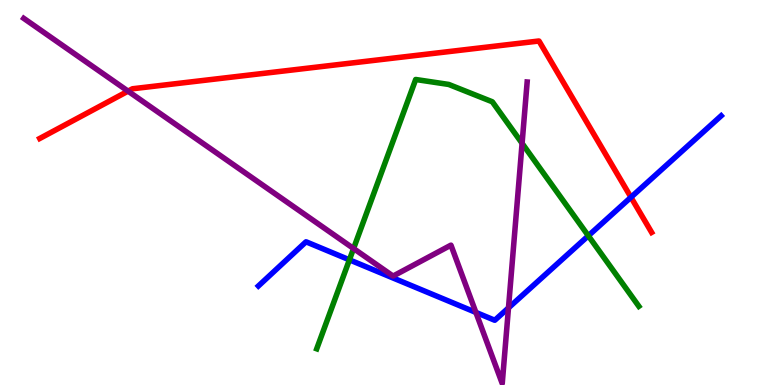[{'lines': ['blue', 'red'], 'intersections': [{'x': 8.14, 'y': 4.88}]}, {'lines': ['green', 'red'], 'intersections': []}, {'lines': ['purple', 'red'], 'intersections': [{'x': 1.65, 'y': 7.63}]}, {'lines': ['blue', 'green'], 'intersections': [{'x': 4.51, 'y': 3.25}, {'x': 7.59, 'y': 3.88}]}, {'lines': ['blue', 'purple'], 'intersections': [{'x': 6.14, 'y': 1.89}, {'x': 6.56, 'y': 2.0}]}, {'lines': ['green', 'purple'], 'intersections': [{'x': 4.56, 'y': 3.54}, {'x': 6.74, 'y': 6.28}]}]